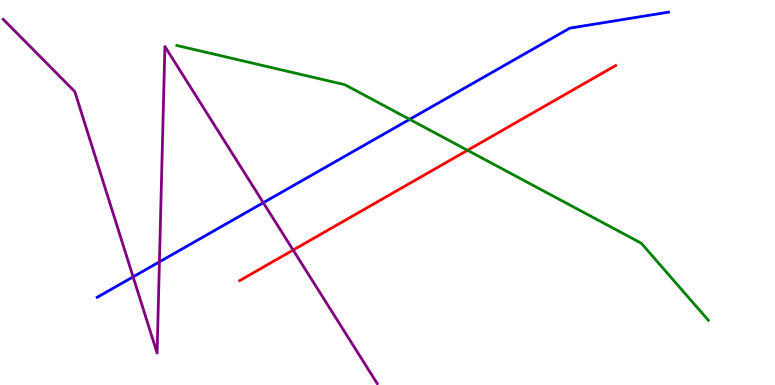[{'lines': ['blue', 'red'], 'intersections': []}, {'lines': ['green', 'red'], 'intersections': [{'x': 6.03, 'y': 6.1}]}, {'lines': ['purple', 'red'], 'intersections': [{'x': 3.78, 'y': 3.5}]}, {'lines': ['blue', 'green'], 'intersections': [{'x': 5.29, 'y': 6.9}]}, {'lines': ['blue', 'purple'], 'intersections': [{'x': 1.72, 'y': 2.81}, {'x': 2.06, 'y': 3.2}, {'x': 3.4, 'y': 4.73}]}, {'lines': ['green', 'purple'], 'intersections': []}]